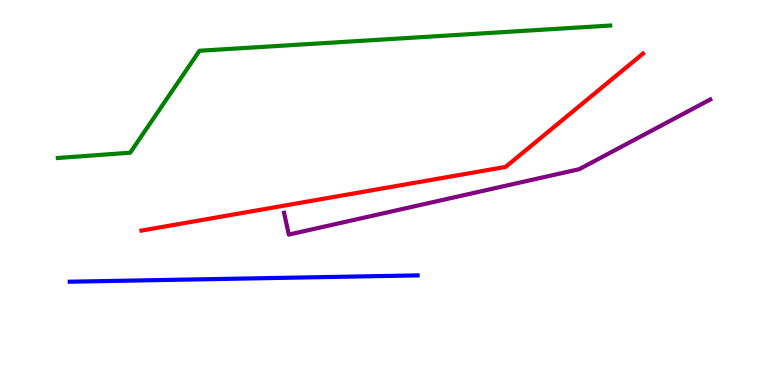[{'lines': ['blue', 'red'], 'intersections': []}, {'lines': ['green', 'red'], 'intersections': []}, {'lines': ['purple', 'red'], 'intersections': []}, {'lines': ['blue', 'green'], 'intersections': []}, {'lines': ['blue', 'purple'], 'intersections': []}, {'lines': ['green', 'purple'], 'intersections': []}]